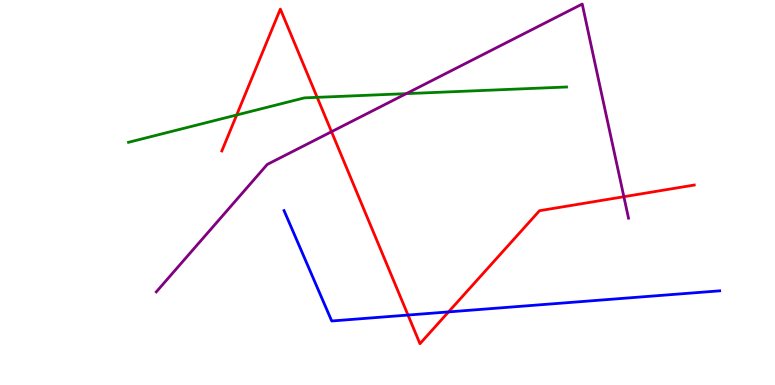[{'lines': ['blue', 'red'], 'intersections': [{'x': 5.26, 'y': 1.82}, {'x': 5.79, 'y': 1.9}]}, {'lines': ['green', 'red'], 'intersections': [{'x': 3.05, 'y': 7.01}, {'x': 4.09, 'y': 7.47}]}, {'lines': ['purple', 'red'], 'intersections': [{'x': 4.28, 'y': 6.58}, {'x': 8.05, 'y': 4.89}]}, {'lines': ['blue', 'green'], 'intersections': []}, {'lines': ['blue', 'purple'], 'intersections': []}, {'lines': ['green', 'purple'], 'intersections': [{'x': 5.24, 'y': 7.57}]}]